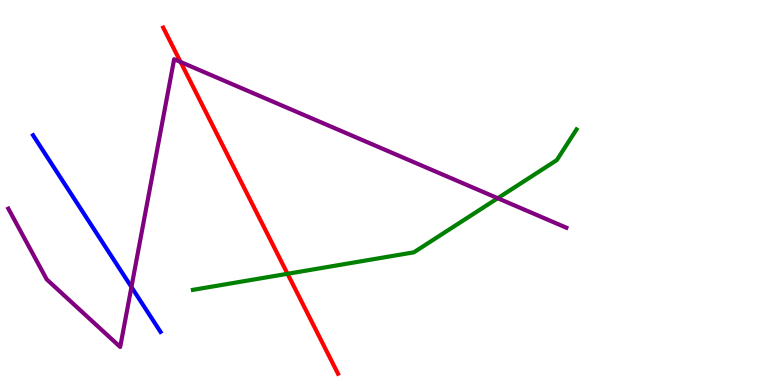[{'lines': ['blue', 'red'], 'intersections': []}, {'lines': ['green', 'red'], 'intersections': [{'x': 3.71, 'y': 2.89}]}, {'lines': ['purple', 'red'], 'intersections': [{'x': 2.33, 'y': 8.39}]}, {'lines': ['blue', 'green'], 'intersections': []}, {'lines': ['blue', 'purple'], 'intersections': [{'x': 1.7, 'y': 2.55}]}, {'lines': ['green', 'purple'], 'intersections': [{'x': 6.42, 'y': 4.85}]}]